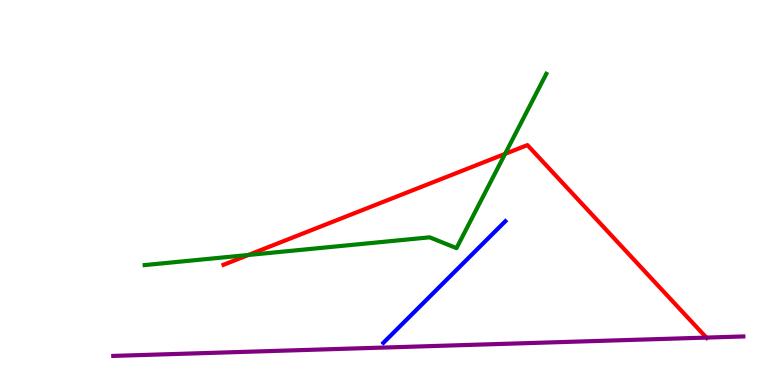[{'lines': ['blue', 'red'], 'intersections': []}, {'lines': ['green', 'red'], 'intersections': [{'x': 3.2, 'y': 3.38}, {'x': 6.52, 'y': 6.0}]}, {'lines': ['purple', 'red'], 'intersections': [{'x': 9.11, 'y': 1.23}]}, {'lines': ['blue', 'green'], 'intersections': []}, {'lines': ['blue', 'purple'], 'intersections': []}, {'lines': ['green', 'purple'], 'intersections': []}]